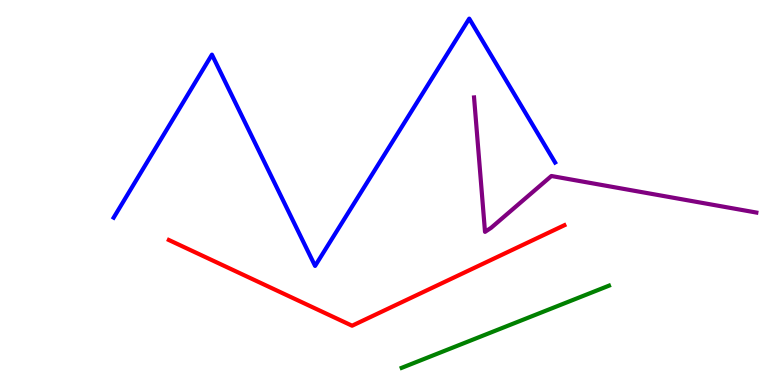[{'lines': ['blue', 'red'], 'intersections': []}, {'lines': ['green', 'red'], 'intersections': []}, {'lines': ['purple', 'red'], 'intersections': []}, {'lines': ['blue', 'green'], 'intersections': []}, {'lines': ['blue', 'purple'], 'intersections': []}, {'lines': ['green', 'purple'], 'intersections': []}]